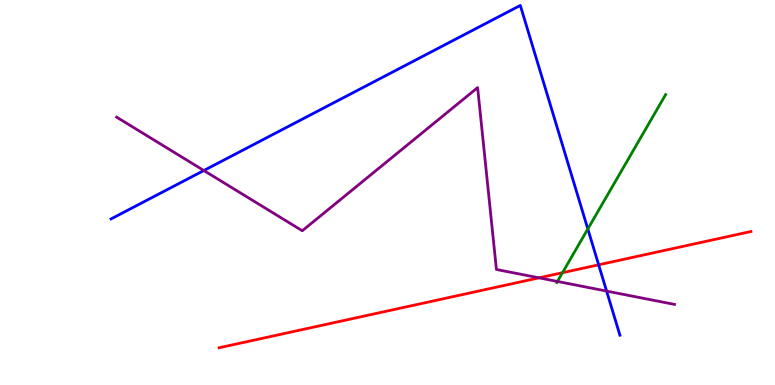[{'lines': ['blue', 'red'], 'intersections': [{'x': 7.72, 'y': 3.12}]}, {'lines': ['green', 'red'], 'intersections': [{'x': 7.26, 'y': 2.92}]}, {'lines': ['purple', 'red'], 'intersections': [{'x': 6.96, 'y': 2.78}]}, {'lines': ['blue', 'green'], 'intersections': [{'x': 7.58, 'y': 4.05}]}, {'lines': ['blue', 'purple'], 'intersections': [{'x': 2.63, 'y': 5.57}, {'x': 7.83, 'y': 2.44}]}, {'lines': ['green', 'purple'], 'intersections': [{'x': 7.19, 'y': 2.69}]}]